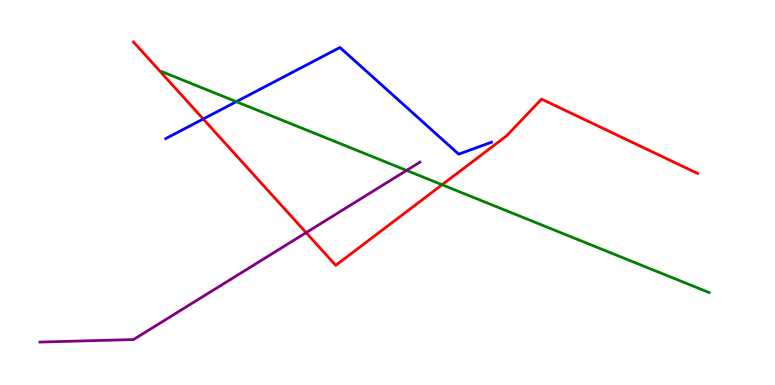[{'lines': ['blue', 'red'], 'intersections': [{'x': 2.62, 'y': 6.91}]}, {'lines': ['green', 'red'], 'intersections': [{'x': 5.7, 'y': 5.2}]}, {'lines': ['purple', 'red'], 'intersections': [{'x': 3.95, 'y': 3.96}]}, {'lines': ['blue', 'green'], 'intersections': [{'x': 3.05, 'y': 7.36}]}, {'lines': ['blue', 'purple'], 'intersections': []}, {'lines': ['green', 'purple'], 'intersections': [{'x': 5.25, 'y': 5.57}]}]